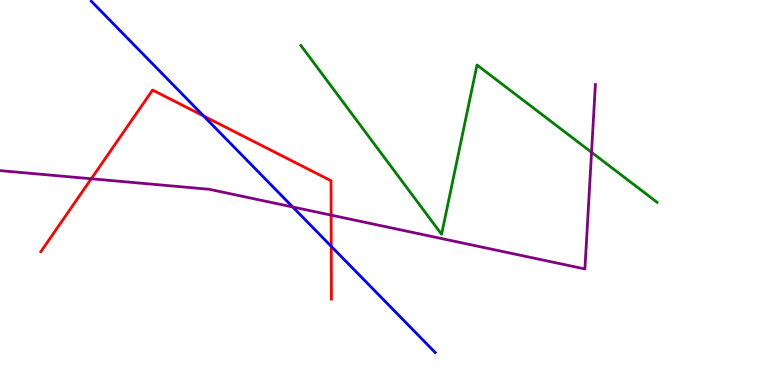[{'lines': ['blue', 'red'], 'intersections': [{'x': 2.63, 'y': 6.99}, {'x': 4.27, 'y': 3.6}]}, {'lines': ['green', 'red'], 'intersections': []}, {'lines': ['purple', 'red'], 'intersections': [{'x': 1.18, 'y': 5.36}, {'x': 4.27, 'y': 4.41}]}, {'lines': ['blue', 'green'], 'intersections': []}, {'lines': ['blue', 'purple'], 'intersections': [{'x': 3.78, 'y': 4.62}]}, {'lines': ['green', 'purple'], 'intersections': [{'x': 7.63, 'y': 6.04}]}]